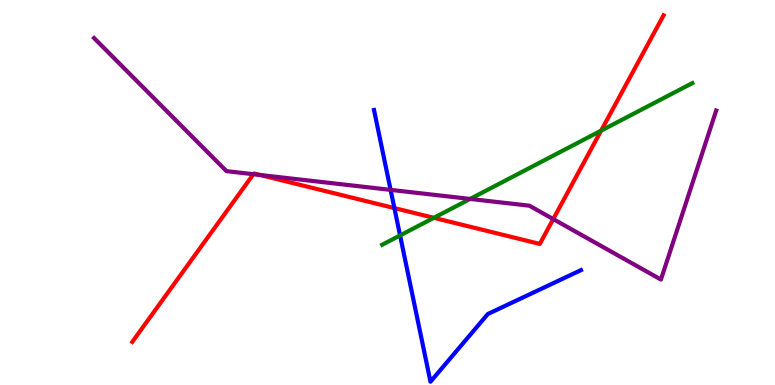[{'lines': ['blue', 'red'], 'intersections': [{'x': 5.09, 'y': 4.59}]}, {'lines': ['green', 'red'], 'intersections': [{'x': 5.6, 'y': 4.34}, {'x': 7.76, 'y': 6.61}]}, {'lines': ['purple', 'red'], 'intersections': [{'x': 3.27, 'y': 5.47}, {'x': 3.35, 'y': 5.46}, {'x': 7.14, 'y': 4.31}]}, {'lines': ['blue', 'green'], 'intersections': [{'x': 5.16, 'y': 3.88}]}, {'lines': ['blue', 'purple'], 'intersections': [{'x': 5.04, 'y': 5.07}]}, {'lines': ['green', 'purple'], 'intersections': [{'x': 6.07, 'y': 4.83}]}]